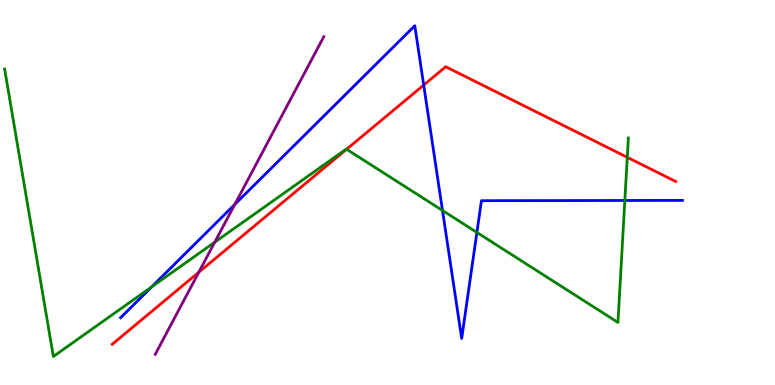[{'lines': ['blue', 'red'], 'intersections': [{'x': 5.47, 'y': 7.79}]}, {'lines': ['green', 'red'], 'intersections': [{'x': 4.47, 'y': 6.12}, {'x': 8.09, 'y': 5.91}]}, {'lines': ['purple', 'red'], 'intersections': [{'x': 2.57, 'y': 2.93}]}, {'lines': ['blue', 'green'], 'intersections': [{'x': 1.96, 'y': 2.55}, {'x': 5.71, 'y': 4.53}, {'x': 6.15, 'y': 3.96}, {'x': 8.06, 'y': 4.79}]}, {'lines': ['blue', 'purple'], 'intersections': [{'x': 3.03, 'y': 4.69}]}, {'lines': ['green', 'purple'], 'intersections': [{'x': 2.77, 'y': 3.71}]}]